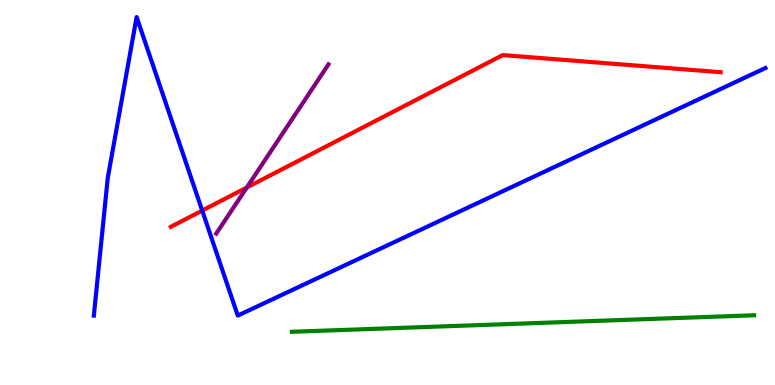[{'lines': ['blue', 'red'], 'intersections': [{'x': 2.61, 'y': 4.53}]}, {'lines': ['green', 'red'], 'intersections': []}, {'lines': ['purple', 'red'], 'intersections': [{'x': 3.18, 'y': 5.13}]}, {'lines': ['blue', 'green'], 'intersections': []}, {'lines': ['blue', 'purple'], 'intersections': []}, {'lines': ['green', 'purple'], 'intersections': []}]